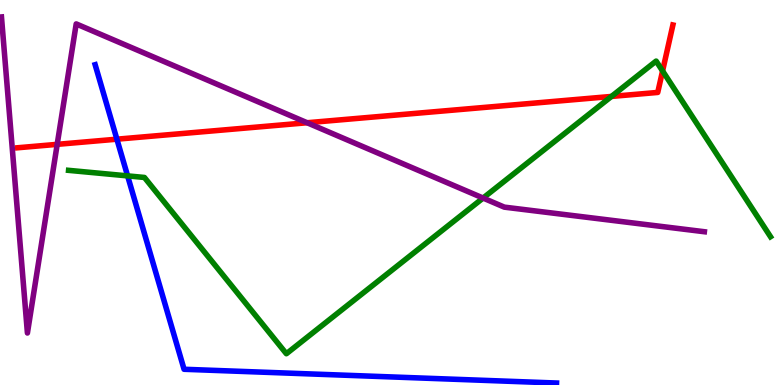[{'lines': ['blue', 'red'], 'intersections': [{'x': 1.51, 'y': 6.38}]}, {'lines': ['green', 'red'], 'intersections': [{'x': 7.89, 'y': 7.5}, {'x': 8.55, 'y': 8.16}]}, {'lines': ['purple', 'red'], 'intersections': [{'x': 0.738, 'y': 6.25}, {'x': 3.96, 'y': 6.81}]}, {'lines': ['blue', 'green'], 'intersections': [{'x': 1.65, 'y': 5.43}]}, {'lines': ['blue', 'purple'], 'intersections': []}, {'lines': ['green', 'purple'], 'intersections': [{'x': 6.23, 'y': 4.86}]}]